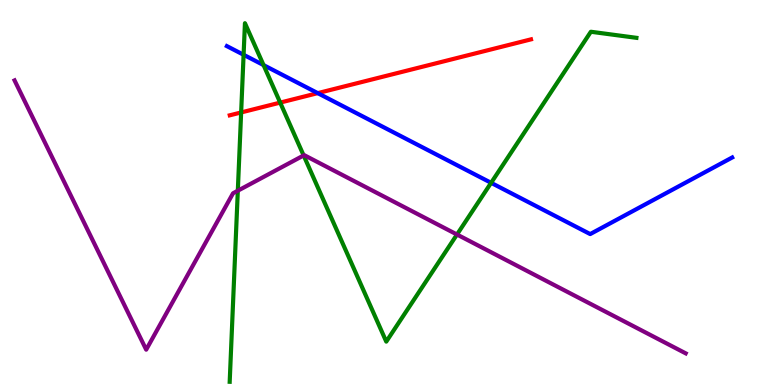[{'lines': ['blue', 'red'], 'intersections': [{'x': 4.1, 'y': 7.58}]}, {'lines': ['green', 'red'], 'intersections': [{'x': 3.11, 'y': 7.08}, {'x': 3.62, 'y': 7.34}]}, {'lines': ['purple', 'red'], 'intersections': []}, {'lines': ['blue', 'green'], 'intersections': [{'x': 3.14, 'y': 8.58}, {'x': 3.4, 'y': 8.31}, {'x': 6.34, 'y': 5.25}]}, {'lines': ['blue', 'purple'], 'intersections': []}, {'lines': ['green', 'purple'], 'intersections': [{'x': 3.07, 'y': 5.05}, {'x': 3.92, 'y': 5.96}, {'x': 5.9, 'y': 3.91}]}]